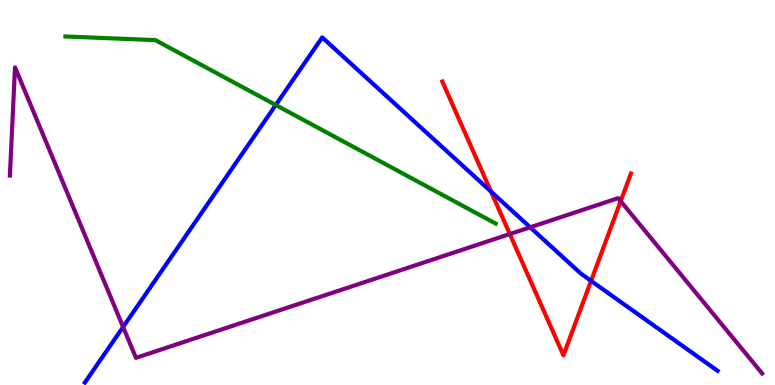[{'lines': ['blue', 'red'], 'intersections': [{'x': 6.34, 'y': 5.03}, {'x': 7.63, 'y': 2.7}]}, {'lines': ['green', 'red'], 'intersections': []}, {'lines': ['purple', 'red'], 'intersections': [{'x': 6.58, 'y': 3.92}, {'x': 8.01, 'y': 4.77}]}, {'lines': ['blue', 'green'], 'intersections': [{'x': 3.56, 'y': 7.27}]}, {'lines': ['blue', 'purple'], 'intersections': [{'x': 1.59, 'y': 1.51}, {'x': 6.84, 'y': 4.1}]}, {'lines': ['green', 'purple'], 'intersections': []}]